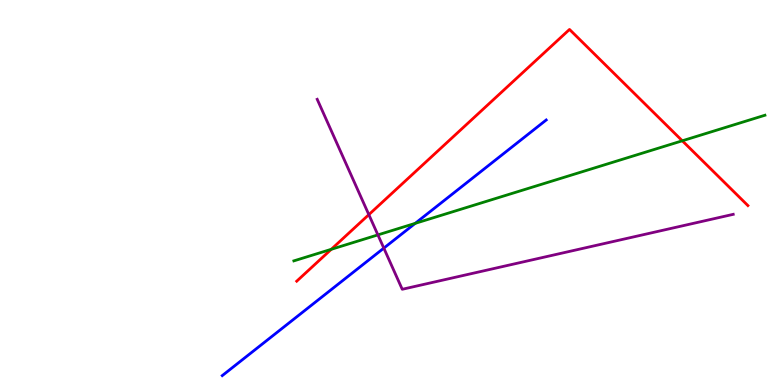[{'lines': ['blue', 'red'], 'intersections': []}, {'lines': ['green', 'red'], 'intersections': [{'x': 4.27, 'y': 3.52}, {'x': 8.8, 'y': 6.34}]}, {'lines': ['purple', 'red'], 'intersections': [{'x': 4.76, 'y': 4.42}]}, {'lines': ['blue', 'green'], 'intersections': [{'x': 5.36, 'y': 4.2}]}, {'lines': ['blue', 'purple'], 'intersections': [{'x': 4.95, 'y': 3.56}]}, {'lines': ['green', 'purple'], 'intersections': [{'x': 4.88, 'y': 3.9}]}]